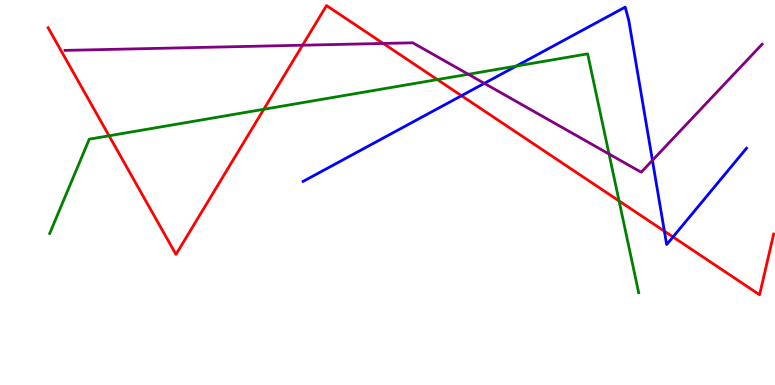[{'lines': ['blue', 'red'], 'intersections': [{'x': 5.95, 'y': 7.51}, {'x': 8.57, 'y': 3.99}, {'x': 8.68, 'y': 3.85}]}, {'lines': ['green', 'red'], 'intersections': [{'x': 1.41, 'y': 6.47}, {'x': 3.4, 'y': 7.16}, {'x': 5.64, 'y': 7.93}, {'x': 7.99, 'y': 4.78}]}, {'lines': ['purple', 'red'], 'intersections': [{'x': 3.9, 'y': 8.83}, {'x': 4.95, 'y': 8.87}]}, {'lines': ['blue', 'green'], 'intersections': [{'x': 6.66, 'y': 8.28}]}, {'lines': ['blue', 'purple'], 'intersections': [{'x': 6.25, 'y': 7.84}, {'x': 8.42, 'y': 5.83}]}, {'lines': ['green', 'purple'], 'intersections': [{'x': 6.04, 'y': 8.07}, {'x': 7.86, 'y': 6.0}]}]